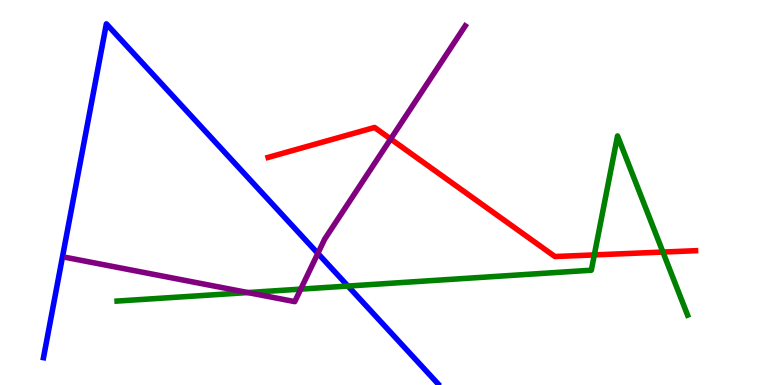[{'lines': ['blue', 'red'], 'intersections': []}, {'lines': ['green', 'red'], 'intersections': [{'x': 7.67, 'y': 3.38}, {'x': 8.55, 'y': 3.45}]}, {'lines': ['purple', 'red'], 'intersections': [{'x': 5.04, 'y': 6.39}]}, {'lines': ['blue', 'green'], 'intersections': [{'x': 4.49, 'y': 2.57}]}, {'lines': ['blue', 'purple'], 'intersections': [{'x': 4.1, 'y': 3.42}]}, {'lines': ['green', 'purple'], 'intersections': [{'x': 3.2, 'y': 2.4}, {'x': 3.88, 'y': 2.49}]}]